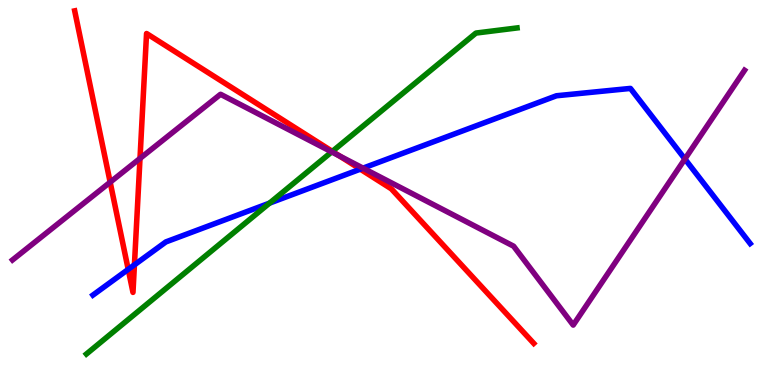[{'lines': ['blue', 'red'], 'intersections': [{'x': 1.65, 'y': 3.0}, {'x': 1.73, 'y': 3.12}, {'x': 4.65, 'y': 5.61}]}, {'lines': ['green', 'red'], 'intersections': [{'x': 4.29, 'y': 6.07}]}, {'lines': ['purple', 'red'], 'intersections': [{'x': 1.42, 'y': 5.27}, {'x': 1.81, 'y': 5.88}, {'x': 4.38, 'y': 5.95}]}, {'lines': ['blue', 'green'], 'intersections': [{'x': 3.48, 'y': 4.72}]}, {'lines': ['blue', 'purple'], 'intersections': [{'x': 4.68, 'y': 5.63}, {'x': 8.84, 'y': 5.87}]}, {'lines': ['green', 'purple'], 'intersections': [{'x': 4.28, 'y': 6.05}]}]